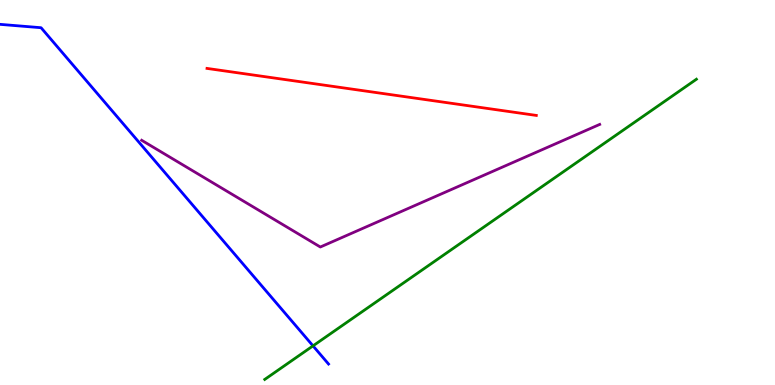[{'lines': ['blue', 'red'], 'intersections': []}, {'lines': ['green', 'red'], 'intersections': []}, {'lines': ['purple', 'red'], 'intersections': []}, {'lines': ['blue', 'green'], 'intersections': [{'x': 4.04, 'y': 1.02}]}, {'lines': ['blue', 'purple'], 'intersections': []}, {'lines': ['green', 'purple'], 'intersections': []}]